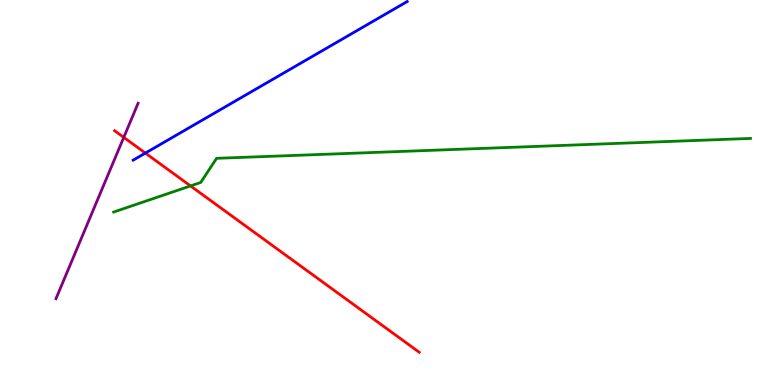[{'lines': ['blue', 'red'], 'intersections': [{'x': 1.88, 'y': 6.02}]}, {'lines': ['green', 'red'], 'intersections': [{'x': 2.46, 'y': 5.17}]}, {'lines': ['purple', 'red'], 'intersections': [{'x': 1.6, 'y': 6.43}]}, {'lines': ['blue', 'green'], 'intersections': []}, {'lines': ['blue', 'purple'], 'intersections': []}, {'lines': ['green', 'purple'], 'intersections': []}]